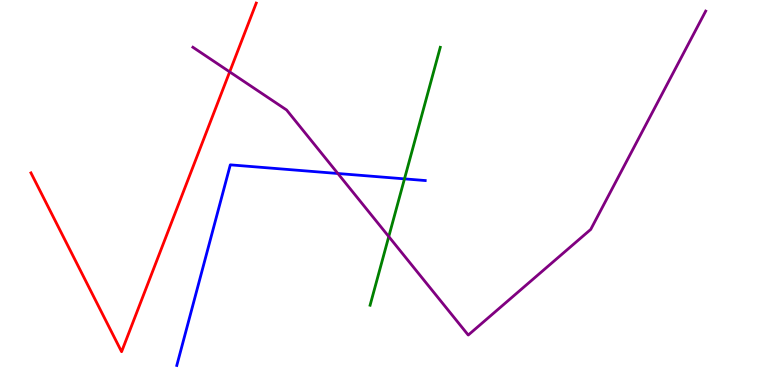[{'lines': ['blue', 'red'], 'intersections': []}, {'lines': ['green', 'red'], 'intersections': []}, {'lines': ['purple', 'red'], 'intersections': [{'x': 2.96, 'y': 8.13}]}, {'lines': ['blue', 'green'], 'intersections': [{'x': 5.22, 'y': 5.35}]}, {'lines': ['blue', 'purple'], 'intersections': [{'x': 4.36, 'y': 5.49}]}, {'lines': ['green', 'purple'], 'intersections': [{'x': 5.02, 'y': 3.86}]}]